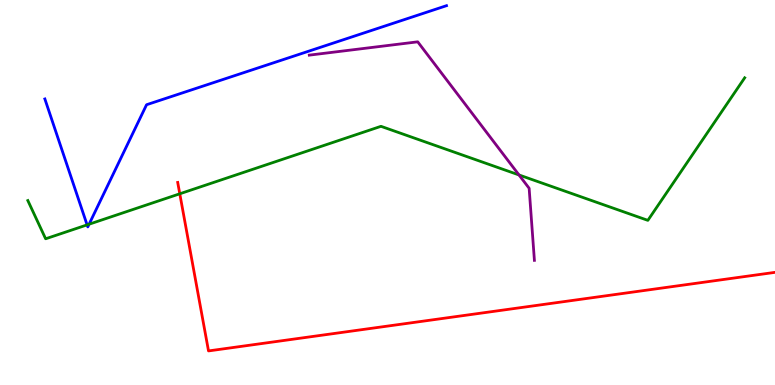[{'lines': ['blue', 'red'], 'intersections': []}, {'lines': ['green', 'red'], 'intersections': [{'x': 2.32, 'y': 4.97}]}, {'lines': ['purple', 'red'], 'intersections': []}, {'lines': ['blue', 'green'], 'intersections': [{'x': 1.12, 'y': 4.16}, {'x': 1.15, 'y': 4.18}]}, {'lines': ['blue', 'purple'], 'intersections': []}, {'lines': ['green', 'purple'], 'intersections': [{'x': 6.7, 'y': 5.46}]}]